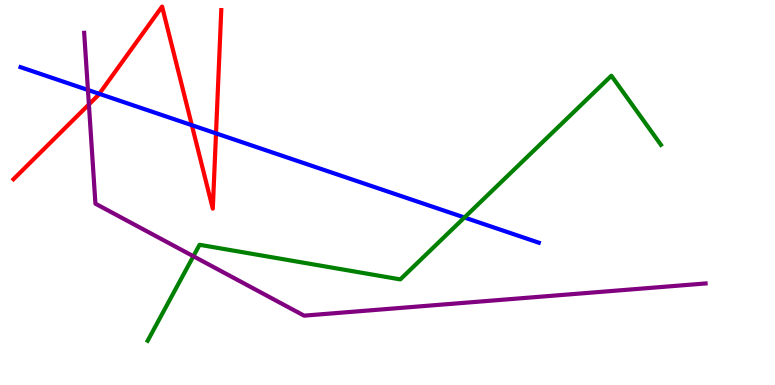[{'lines': ['blue', 'red'], 'intersections': [{'x': 1.28, 'y': 7.56}, {'x': 2.48, 'y': 6.75}, {'x': 2.79, 'y': 6.54}]}, {'lines': ['green', 'red'], 'intersections': []}, {'lines': ['purple', 'red'], 'intersections': [{'x': 1.15, 'y': 7.29}]}, {'lines': ['blue', 'green'], 'intersections': [{'x': 5.99, 'y': 4.35}]}, {'lines': ['blue', 'purple'], 'intersections': [{'x': 1.13, 'y': 7.66}]}, {'lines': ['green', 'purple'], 'intersections': [{'x': 2.5, 'y': 3.34}]}]